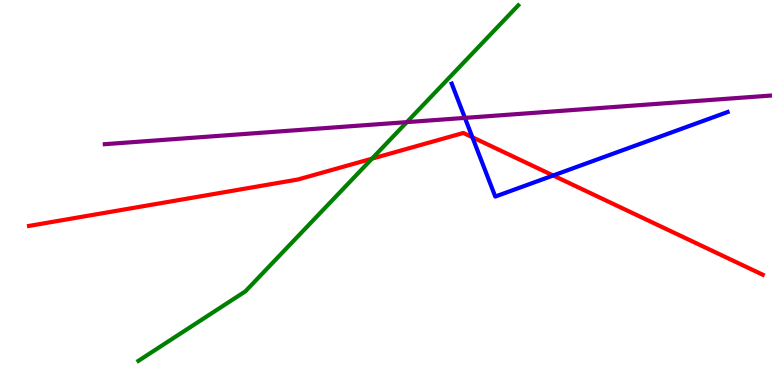[{'lines': ['blue', 'red'], 'intersections': [{'x': 6.1, 'y': 6.44}, {'x': 7.14, 'y': 5.44}]}, {'lines': ['green', 'red'], 'intersections': [{'x': 4.8, 'y': 5.88}]}, {'lines': ['purple', 'red'], 'intersections': []}, {'lines': ['blue', 'green'], 'intersections': []}, {'lines': ['blue', 'purple'], 'intersections': [{'x': 6.0, 'y': 6.94}]}, {'lines': ['green', 'purple'], 'intersections': [{'x': 5.25, 'y': 6.83}]}]